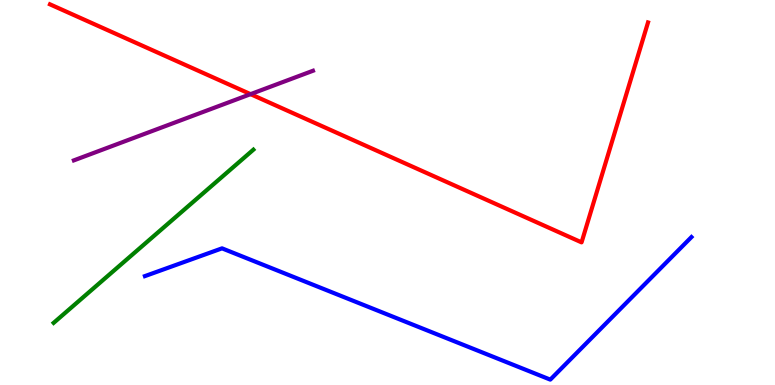[{'lines': ['blue', 'red'], 'intersections': []}, {'lines': ['green', 'red'], 'intersections': []}, {'lines': ['purple', 'red'], 'intersections': [{'x': 3.23, 'y': 7.55}]}, {'lines': ['blue', 'green'], 'intersections': []}, {'lines': ['blue', 'purple'], 'intersections': []}, {'lines': ['green', 'purple'], 'intersections': []}]